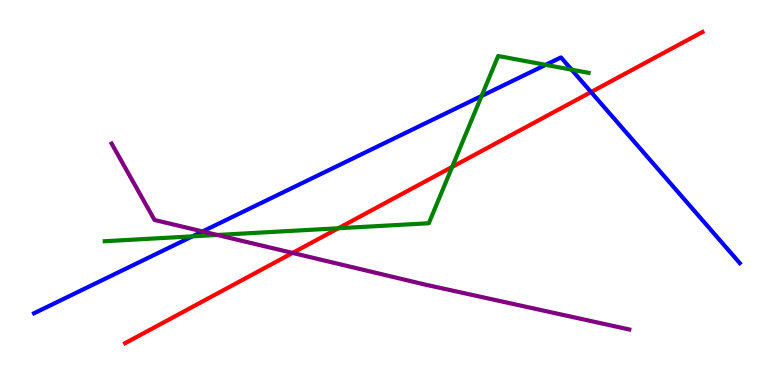[{'lines': ['blue', 'red'], 'intersections': [{'x': 7.63, 'y': 7.61}]}, {'lines': ['green', 'red'], 'intersections': [{'x': 4.37, 'y': 4.07}, {'x': 5.83, 'y': 5.66}]}, {'lines': ['purple', 'red'], 'intersections': [{'x': 3.77, 'y': 3.43}]}, {'lines': ['blue', 'green'], 'intersections': [{'x': 2.48, 'y': 3.86}, {'x': 6.21, 'y': 7.51}, {'x': 7.04, 'y': 8.32}, {'x': 7.38, 'y': 8.19}]}, {'lines': ['blue', 'purple'], 'intersections': [{'x': 2.61, 'y': 3.99}]}, {'lines': ['green', 'purple'], 'intersections': [{'x': 2.8, 'y': 3.9}]}]